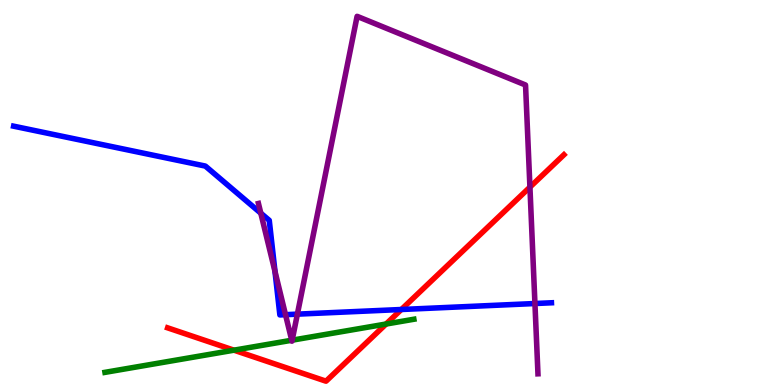[{'lines': ['blue', 'red'], 'intersections': [{'x': 5.18, 'y': 1.96}]}, {'lines': ['green', 'red'], 'intersections': [{'x': 3.02, 'y': 0.904}, {'x': 4.98, 'y': 1.58}]}, {'lines': ['purple', 'red'], 'intersections': [{'x': 6.84, 'y': 5.14}]}, {'lines': ['blue', 'green'], 'intersections': []}, {'lines': ['blue', 'purple'], 'intersections': [{'x': 3.37, 'y': 4.46}, {'x': 3.55, 'y': 2.95}, {'x': 3.68, 'y': 1.83}, {'x': 3.84, 'y': 1.84}, {'x': 6.9, 'y': 2.12}]}, {'lines': ['green', 'purple'], 'intersections': [{'x': 3.76, 'y': 1.16}, {'x': 3.77, 'y': 1.16}]}]